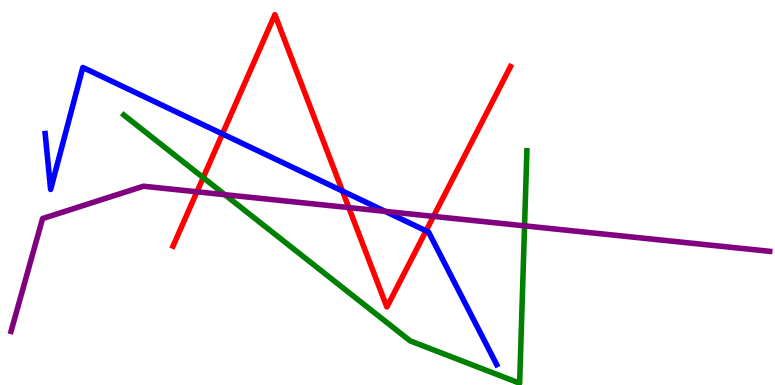[{'lines': ['blue', 'red'], 'intersections': [{'x': 2.87, 'y': 6.52}, {'x': 4.42, 'y': 5.04}, {'x': 5.5, 'y': 4.0}]}, {'lines': ['green', 'red'], 'intersections': [{'x': 2.62, 'y': 5.39}]}, {'lines': ['purple', 'red'], 'intersections': [{'x': 2.54, 'y': 5.02}, {'x': 4.5, 'y': 4.61}, {'x': 5.59, 'y': 4.38}]}, {'lines': ['blue', 'green'], 'intersections': []}, {'lines': ['blue', 'purple'], 'intersections': [{'x': 4.97, 'y': 4.51}]}, {'lines': ['green', 'purple'], 'intersections': [{'x': 2.9, 'y': 4.94}, {'x': 6.77, 'y': 4.13}]}]